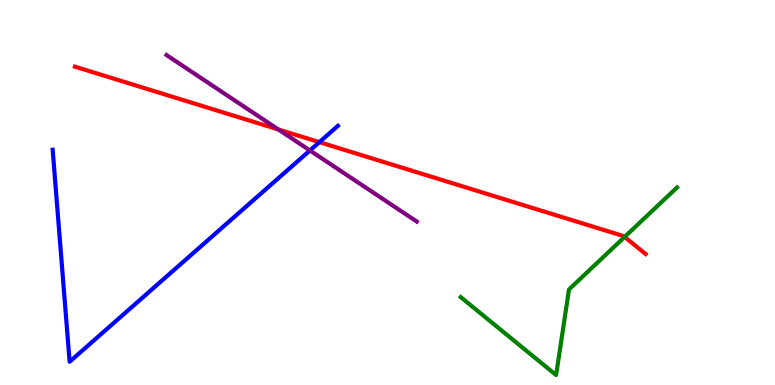[{'lines': ['blue', 'red'], 'intersections': [{'x': 4.12, 'y': 6.31}]}, {'lines': ['green', 'red'], 'intersections': [{'x': 8.06, 'y': 3.85}]}, {'lines': ['purple', 'red'], 'intersections': [{'x': 3.59, 'y': 6.64}]}, {'lines': ['blue', 'green'], 'intersections': []}, {'lines': ['blue', 'purple'], 'intersections': [{'x': 4.0, 'y': 6.09}]}, {'lines': ['green', 'purple'], 'intersections': []}]